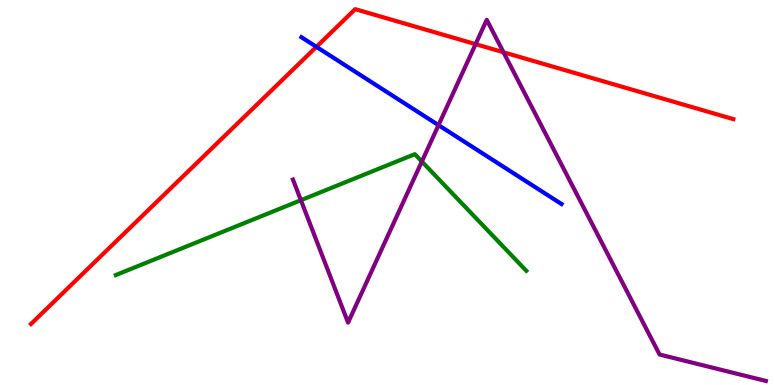[{'lines': ['blue', 'red'], 'intersections': [{'x': 4.08, 'y': 8.78}]}, {'lines': ['green', 'red'], 'intersections': []}, {'lines': ['purple', 'red'], 'intersections': [{'x': 6.14, 'y': 8.85}, {'x': 6.5, 'y': 8.64}]}, {'lines': ['blue', 'green'], 'intersections': []}, {'lines': ['blue', 'purple'], 'intersections': [{'x': 5.66, 'y': 6.75}]}, {'lines': ['green', 'purple'], 'intersections': [{'x': 3.88, 'y': 4.8}, {'x': 5.44, 'y': 5.8}]}]